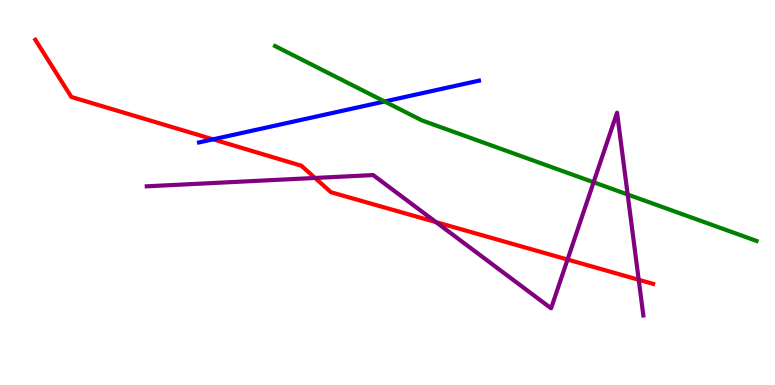[{'lines': ['blue', 'red'], 'intersections': [{'x': 2.75, 'y': 6.38}]}, {'lines': ['green', 'red'], 'intersections': []}, {'lines': ['purple', 'red'], 'intersections': [{'x': 4.07, 'y': 5.38}, {'x': 5.63, 'y': 4.23}, {'x': 7.32, 'y': 3.26}, {'x': 8.24, 'y': 2.73}]}, {'lines': ['blue', 'green'], 'intersections': [{'x': 4.96, 'y': 7.36}]}, {'lines': ['blue', 'purple'], 'intersections': []}, {'lines': ['green', 'purple'], 'intersections': [{'x': 7.66, 'y': 5.27}, {'x': 8.1, 'y': 4.95}]}]